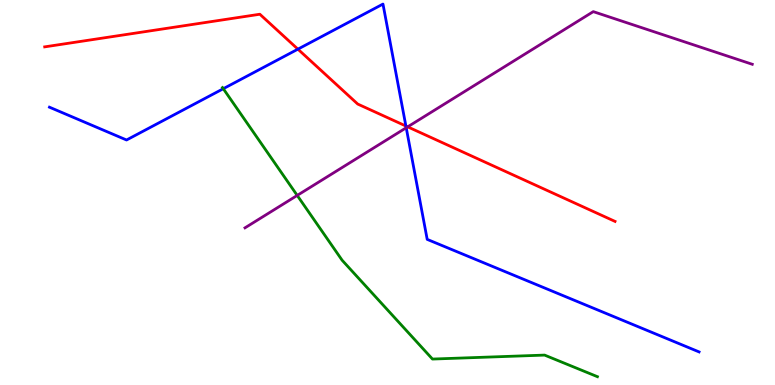[{'lines': ['blue', 'red'], 'intersections': [{'x': 3.84, 'y': 8.72}, {'x': 5.24, 'y': 6.73}]}, {'lines': ['green', 'red'], 'intersections': []}, {'lines': ['purple', 'red'], 'intersections': [{'x': 5.26, 'y': 6.71}]}, {'lines': ['blue', 'green'], 'intersections': [{'x': 2.88, 'y': 7.7}]}, {'lines': ['blue', 'purple'], 'intersections': [{'x': 5.24, 'y': 6.68}]}, {'lines': ['green', 'purple'], 'intersections': [{'x': 3.84, 'y': 4.92}]}]